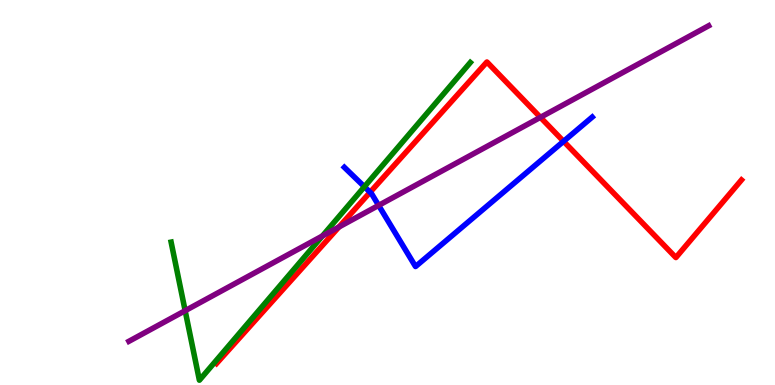[{'lines': ['blue', 'red'], 'intersections': [{'x': 4.78, 'y': 5.01}, {'x': 7.27, 'y': 6.33}]}, {'lines': ['green', 'red'], 'intersections': []}, {'lines': ['purple', 'red'], 'intersections': [{'x': 4.37, 'y': 4.1}, {'x': 6.97, 'y': 6.95}]}, {'lines': ['blue', 'green'], 'intersections': [{'x': 4.7, 'y': 5.15}]}, {'lines': ['blue', 'purple'], 'intersections': [{'x': 4.89, 'y': 4.67}]}, {'lines': ['green', 'purple'], 'intersections': [{'x': 2.39, 'y': 1.93}, {'x': 4.16, 'y': 3.87}]}]